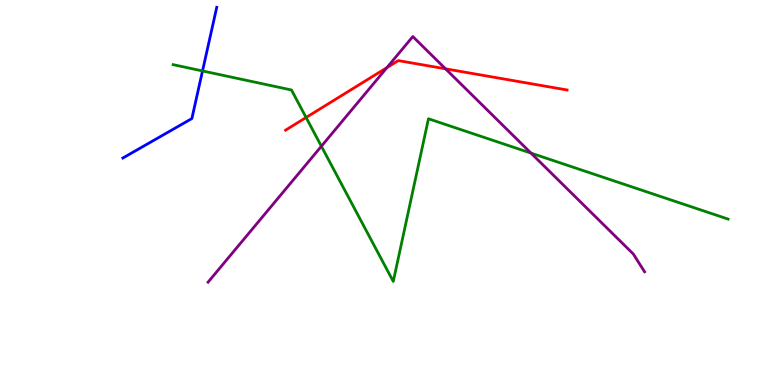[{'lines': ['blue', 'red'], 'intersections': []}, {'lines': ['green', 'red'], 'intersections': [{'x': 3.95, 'y': 6.95}]}, {'lines': ['purple', 'red'], 'intersections': [{'x': 4.99, 'y': 8.24}, {'x': 5.75, 'y': 8.21}]}, {'lines': ['blue', 'green'], 'intersections': [{'x': 2.61, 'y': 8.16}]}, {'lines': ['blue', 'purple'], 'intersections': []}, {'lines': ['green', 'purple'], 'intersections': [{'x': 4.15, 'y': 6.2}, {'x': 6.85, 'y': 6.02}]}]